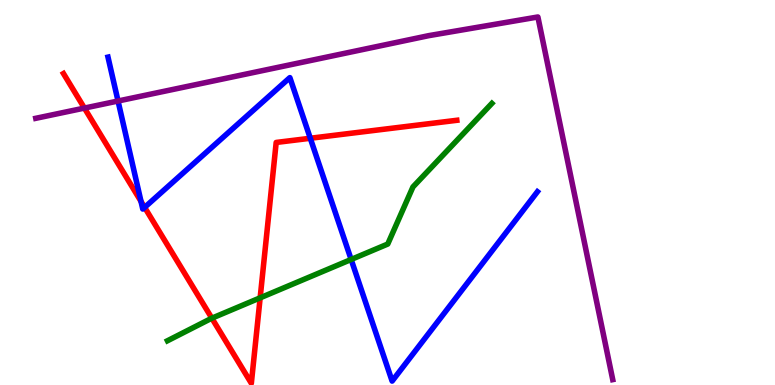[{'lines': ['blue', 'red'], 'intersections': [{'x': 1.82, 'y': 4.77}, {'x': 1.87, 'y': 4.61}, {'x': 4.0, 'y': 6.41}]}, {'lines': ['green', 'red'], 'intersections': [{'x': 2.73, 'y': 1.74}, {'x': 3.36, 'y': 2.26}]}, {'lines': ['purple', 'red'], 'intersections': [{'x': 1.09, 'y': 7.19}]}, {'lines': ['blue', 'green'], 'intersections': [{'x': 4.53, 'y': 3.26}]}, {'lines': ['blue', 'purple'], 'intersections': [{'x': 1.52, 'y': 7.38}]}, {'lines': ['green', 'purple'], 'intersections': []}]